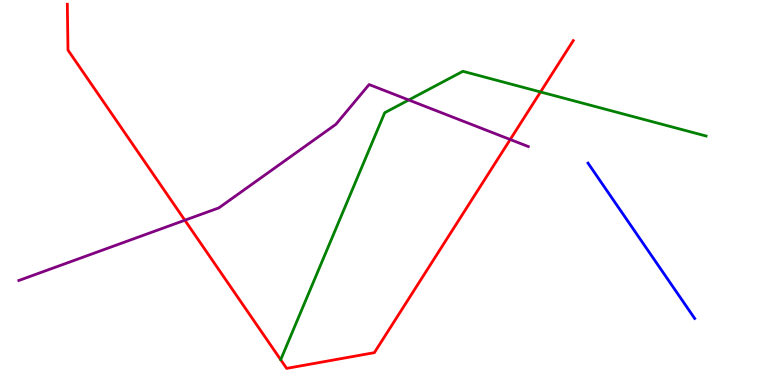[{'lines': ['blue', 'red'], 'intersections': []}, {'lines': ['green', 'red'], 'intersections': [{'x': 6.97, 'y': 7.61}]}, {'lines': ['purple', 'red'], 'intersections': [{'x': 2.39, 'y': 4.28}, {'x': 6.58, 'y': 6.38}]}, {'lines': ['blue', 'green'], 'intersections': []}, {'lines': ['blue', 'purple'], 'intersections': []}, {'lines': ['green', 'purple'], 'intersections': [{'x': 5.27, 'y': 7.4}]}]